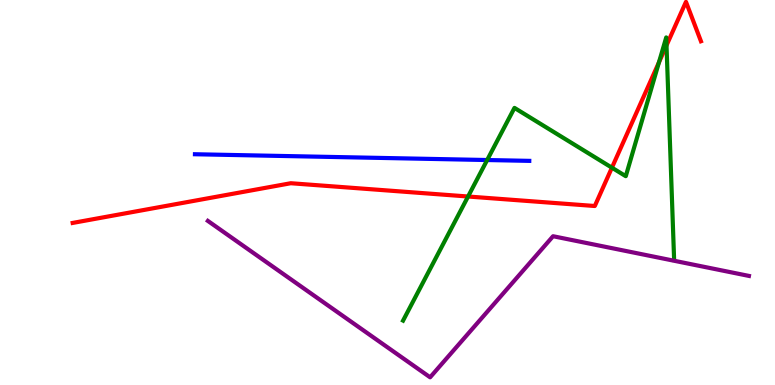[{'lines': ['blue', 'red'], 'intersections': []}, {'lines': ['green', 'red'], 'intersections': [{'x': 6.04, 'y': 4.9}, {'x': 7.9, 'y': 5.64}, {'x': 8.5, 'y': 8.38}, {'x': 8.6, 'y': 8.82}]}, {'lines': ['purple', 'red'], 'intersections': []}, {'lines': ['blue', 'green'], 'intersections': [{'x': 6.29, 'y': 5.84}]}, {'lines': ['blue', 'purple'], 'intersections': []}, {'lines': ['green', 'purple'], 'intersections': []}]